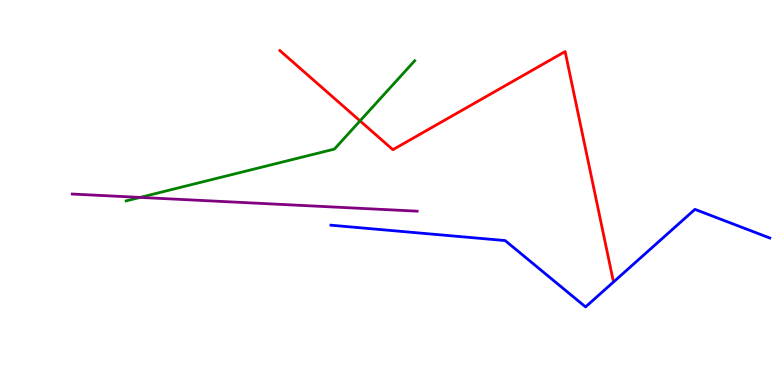[{'lines': ['blue', 'red'], 'intersections': []}, {'lines': ['green', 'red'], 'intersections': [{'x': 4.65, 'y': 6.86}]}, {'lines': ['purple', 'red'], 'intersections': []}, {'lines': ['blue', 'green'], 'intersections': []}, {'lines': ['blue', 'purple'], 'intersections': []}, {'lines': ['green', 'purple'], 'intersections': [{'x': 1.81, 'y': 4.87}]}]